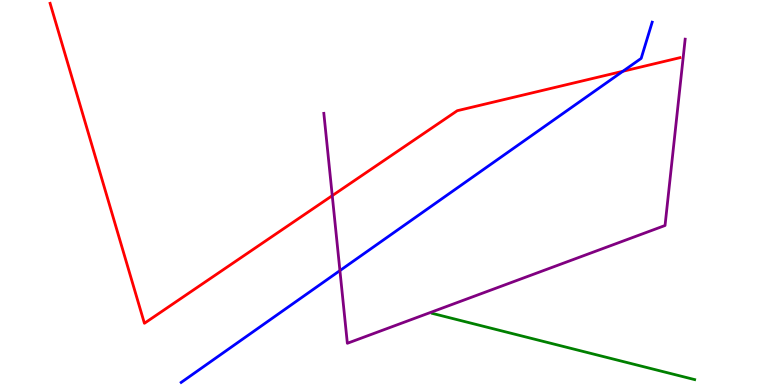[{'lines': ['blue', 'red'], 'intersections': [{'x': 8.04, 'y': 8.15}]}, {'lines': ['green', 'red'], 'intersections': []}, {'lines': ['purple', 'red'], 'intersections': [{'x': 4.29, 'y': 4.92}]}, {'lines': ['blue', 'green'], 'intersections': []}, {'lines': ['blue', 'purple'], 'intersections': [{'x': 4.39, 'y': 2.97}]}, {'lines': ['green', 'purple'], 'intersections': []}]